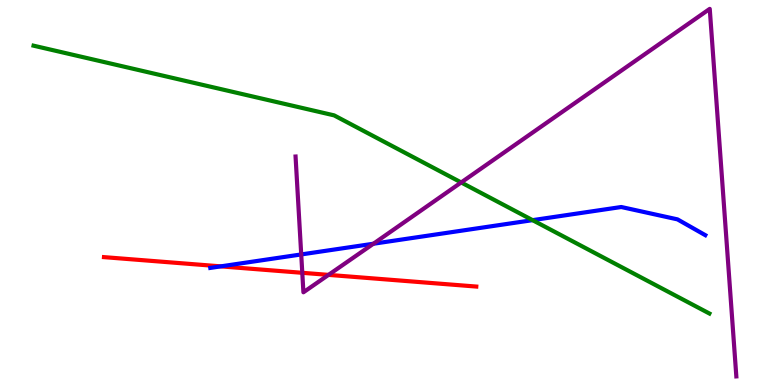[{'lines': ['blue', 'red'], 'intersections': [{'x': 2.85, 'y': 3.08}]}, {'lines': ['green', 'red'], 'intersections': []}, {'lines': ['purple', 'red'], 'intersections': [{'x': 3.9, 'y': 2.91}, {'x': 4.24, 'y': 2.86}]}, {'lines': ['blue', 'green'], 'intersections': [{'x': 6.87, 'y': 4.28}]}, {'lines': ['blue', 'purple'], 'intersections': [{'x': 3.89, 'y': 3.39}, {'x': 4.82, 'y': 3.67}]}, {'lines': ['green', 'purple'], 'intersections': [{'x': 5.95, 'y': 5.26}]}]